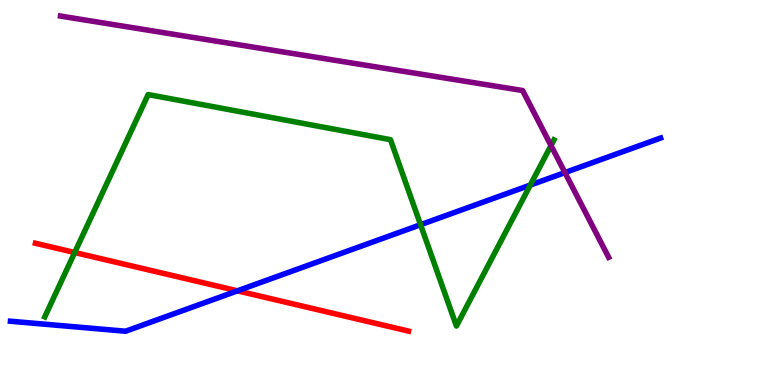[{'lines': ['blue', 'red'], 'intersections': [{'x': 3.06, 'y': 2.45}]}, {'lines': ['green', 'red'], 'intersections': [{'x': 0.964, 'y': 3.44}]}, {'lines': ['purple', 'red'], 'intersections': []}, {'lines': ['blue', 'green'], 'intersections': [{'x': 5.43, 'y': 4.16}, {'x': 6.84, 'y': 5.19}]}, {'lines': ['blue', 'purple'], 'intersections': [{'x': 7.29, 'y': 5.52}]}, {'lines': ['green', 'purple'], 'intersections': [{'x': 7.11, 'y': 6.22}]}]